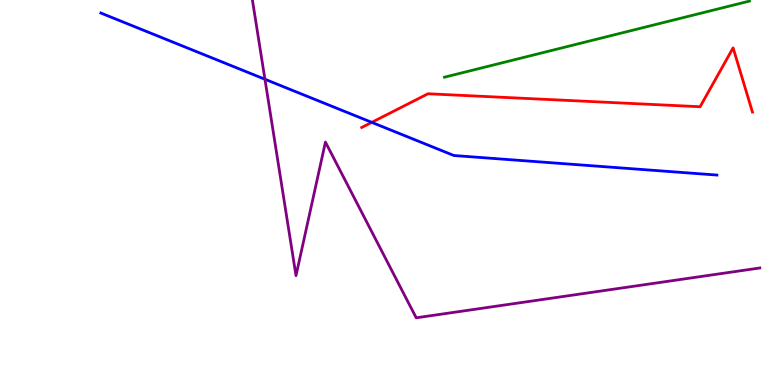[{'lines': ['blue', 'red'], 'intersections': [{'x': 4.8, 'y': 6.82}]}, {'lines': ['green', 'red'], 'intersections': []}, {'lines': ['purple', 'red'], 'intersections': []}, {'lines': ['blue', 'green'], 'intersections': []}, {'lines': ['blue', 'purple'], 'intersections': [{'x': 3.42, 'y': 7.94}]}, {'lines': ['green', 'purple'], 'intersections': []}]